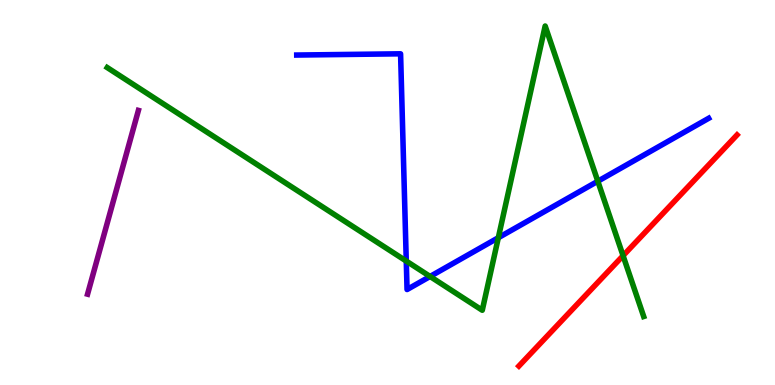[{'lines': ['blue', 'red'], 'intersections': []}, {'lines': ['green', 'red'], 'intersections': [{'x': 8.04, 'y': 3.36}]}, {'lines': ['purple', 'red'], 'intersections': []}, {'lines': ['blue', 'green'], 'intersections': [{'x': 5.24, 'y': 3.22}, {'x': 5.55, 'y': 2.82}, {'x': 6.43, 'y': 3.83}, {'x': 7.71, 'y': 5.29}]}, {'lines': ['blue', 'purple'], 'intersections': []}, {'lines': ['green', 'purple'], 'intersections': []}]